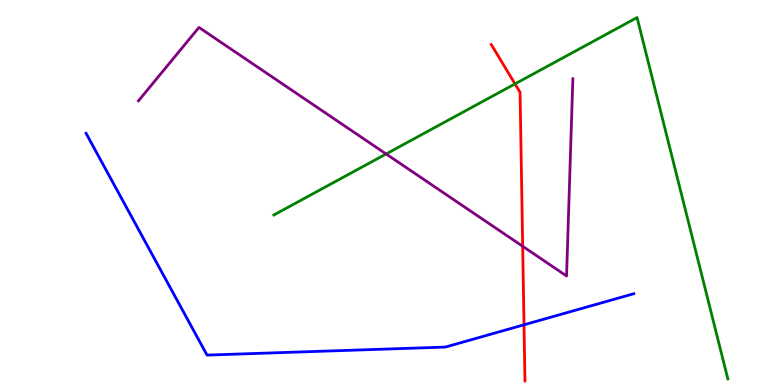[{'lines': ['blue', 'red'], 'intersections': [{'x': 6.76, 'y': 1.56}]}, {'lines': ['green', 'red'], 'intersections': [{'x': 6.65, 'y': 7.82}]}, {'lines': ['purple', 'red'], 'intersections': [{'x': 6.74, 'y': 3.6}]}, {'lines': ['blue', 'green'], 'intersections': []}, {'lines': ['blue', 'purple'], 'intersections': []}, {'lines': ['green', 'purple'], 'intersections': [{'x': 4.98, 'y': 6.0}]}]